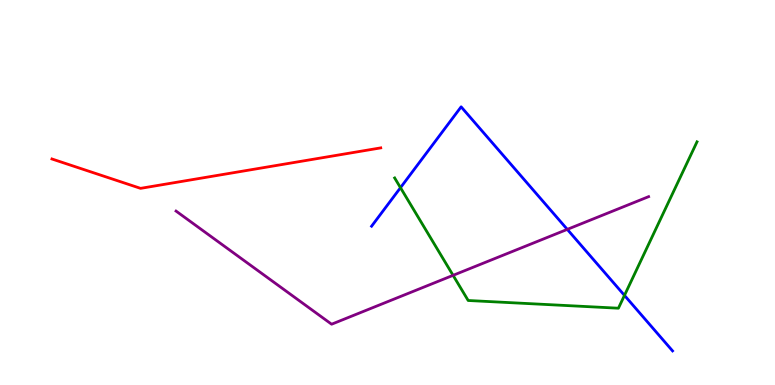[{'lines': ['blue', 'red'], 'intersections': []}, {'lines': ['green', 'red'], 'intersections': []}, {'lines': ['purple', 'red'], 'intersections': []}, {'lines': ['blue', 'green'], 'intersections': [{'x': 5.17, 'y': 5.13}, {'x': 8.06, 'y': 2.33}]}, {'lines': ['blue', 'purple'], 'intersections': [{'x': 7.32, 'y': 4.04}]}, {'lines': ['green', 'purple'], 'intersections': [{'x': 5.85, 'y': 2.85}]}]